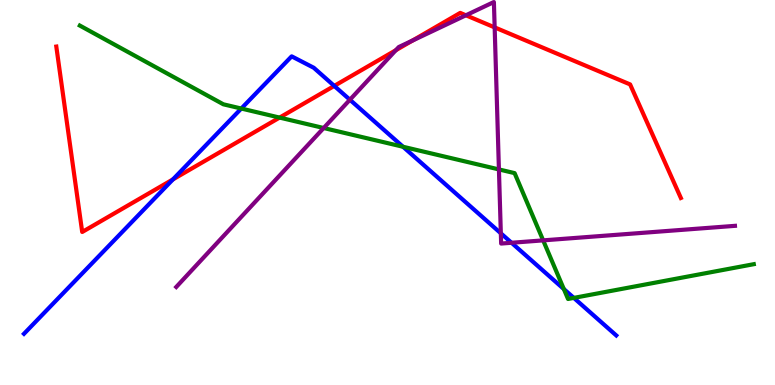[{'lines': ['blue', 'red'], 'intersections': [{'x': 2.23, 'y': 5.34}, {'x': 4.31, 'y': 7.77}]}, {'lines': ['green', 'red'], 'intersections': [{'x': 3.61, 'y': 6.95}]}, {'lines': ['purple', 'red'], 'intersections': [{'x': 5.11, 'y': 8.7}, {'x': 5.32, 'y': 8.95}, {'x': 6.01, 'y': 9.6}, {'x': 6.38, 'y': 9.29}]}, {'lines': ['blue', 'green'], 'intersections': [{'x': 3.11, 'y': 7.18}, {'x': 5.2, 'y': 6.19}, {'x': 7.28, 'y': 2.49}, {'x': 7.4, 'y': 2.26}]}, {'lines': ['blue', 'purple'], 'intersections': [{'x': 4.51, 'y': 7.41}, {'x': 6.46, 'y': 3.94}, {'x': 6.6, 'y': 3.69}]}, {'lines': ['green', 'purple'], 'intersections': [{'x': 4.18, 'y': 6.68}, {'x': 6.44, 'y': 5.6}, {'x': 7.01, 'y': 3.76}]}]